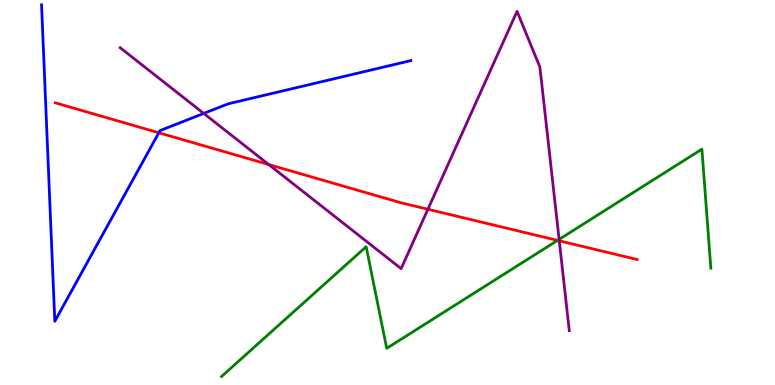[{'lines': ['blue', 'red'], 'intersections': [{'x': 2.05, 'y': 6.55}]}, {'lines': ['green', 'red'], 'intersections': [{'x': 7.19, 'y': 3.76}]}, {'lines': ['purple', 'red'], 'intersections': [{'x': 3.47, 'y': 5.73}, {'x': 5.52, 'y': 4.56}, {'x': 7.22, 'y': 3.74}]}, {'lines': ['blue', 'green'], 'intersections': []}, {'lines': ['blue', 'purple'], 'intersections': [{'x': 2.63, 'y': 7.05}]}, {'lines': ['green', 'purple'], 'intersections': [{'x': 7.21, 'y': 3.78}]}]